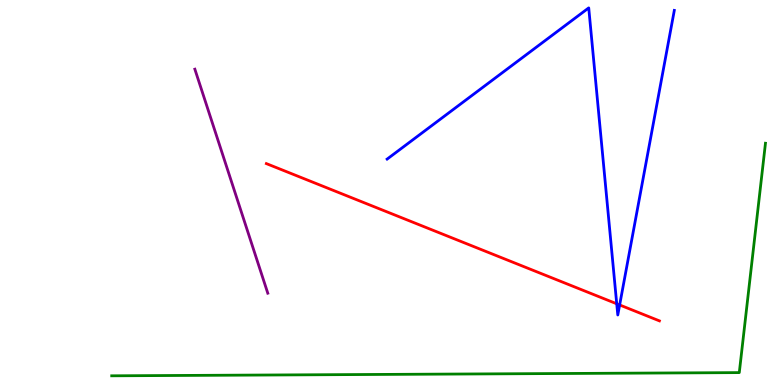[{'lines': ['blue', 'red'], 'intersections': [{'x': 7.96, 'y': 2.11}, {'x': 8.0, 'y': 2.08}]}, {'lines': ['green', 'red'], 'intersections': []}, {'lines': ['purple', 'red'], 'intersections': []}, {'lines': ['blue', 'green'], 'intersections': []}, {'lines': ['blue', 'purple'], 'intersections': []}, {'lines': ['green', 'purple'], 'intersections': []}]